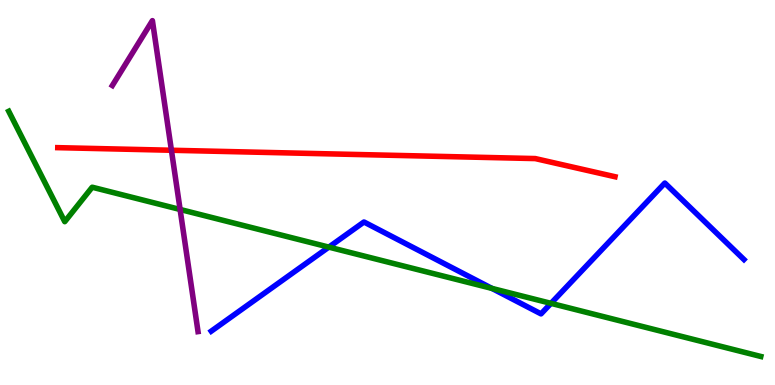[{'lines': ['blue', 'red'], 'intersections': []}, {'lines': ['green', 'red'], 'intersections': []}, {'lines': ['purple', 'red'], 'intersections': [{'x': 2.21, 'y': 6.1}]}, {'lines': ['blue', 'green'], 'intersections': [{'x': 4.24, 'y': 3.58}, {'x': 6.35, 'y': 2.51}, {'x': 7.11, 'y': 2.12}]}, {'lines': ['blue', 'purple'], 'intersections': []}, {'lines': ['green', 'purple'], 'intersections': [{'x': 2.32, 'y': 4.56}]}]